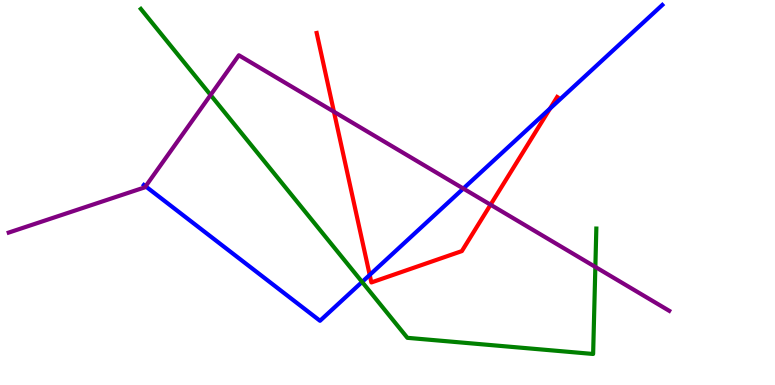[{'lines': ['blue', 'red'], 'intersections': [{'x': 4.77, 'y': 2.86}, {'x': 7.1, 'y': 7.18}]}, {'lines': ['green', 'red'], 'intersections': []}, {'lines': ['purple', 'red'], 'intersections': [{'x': 4.31, 'y': 7.1}, {'x': 6.33, 'y': 4.68}]}, {'lines': ['blue', 'green'], 'intersections': [{'x': 4.67, 'y': 2.68}]}, {'lines': ['blue', 'purple'], 'intersections': [{'x': 1.88, 'y': 5.16}, {'x': 5.98, 'y': 5.1}]}, {'lines': ['green', 'purple'], 'intersections': [{'x': 2.72, 'y': 7.53}, {'x': 7.68, 'y': 3.07}]}]